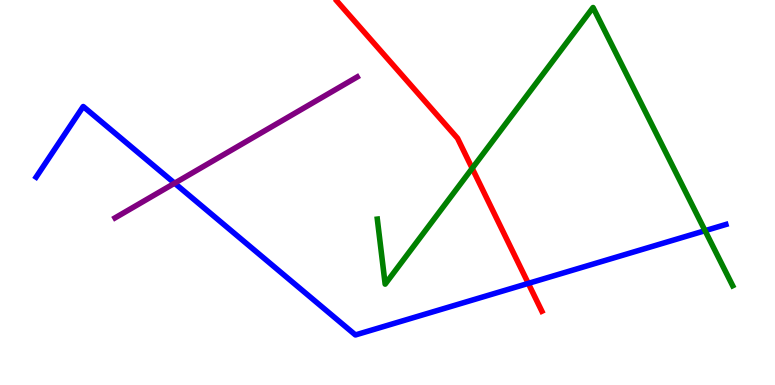[{'lines': ['blue', 'red'], 'intersections': [{'x': 6.82, 'y': 2.64}]}, {'lines': ['green', 'red'], 'intersections': [{'x': 6.09, 'y': 5.63}]}, {'lines': ['purple', 'red'], 'intersections': []}, {'lines': ['blue', 'green'], 'intersections': [{'x': 9.1, 'y': 4.01}]}, {'lines': ['blue', 'purple'], 'intersections': [{'x': 2.25, 'y': 5.24}]}, {'lines': ['green', 'purple'], 'intersections': []}]